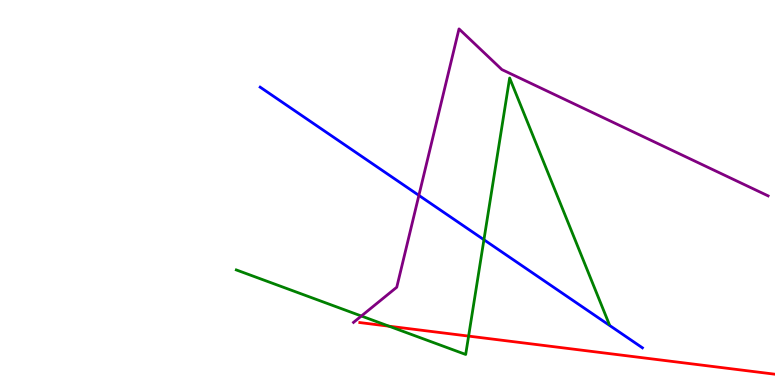[{'lines': ['blue', 'red'], 'intersections': []}, {'lines': ['green', 'red'], 'intersections': [{'x': 5.02, 'y': 1.53}, {'x': 6.05, 'y': 1.27}]}, {'lines': ['purple', 'red'], 'intersections': []}, {'lines': ['blue', 'green'], 'intersections': [{'x': 6.24, 'y': 3.77}]}, {'lines': ['blue', 'purple'], 'intersections': [{'x': 5.41, 'y': 4.93}]}, {'lines': ['green', 'purple'], 'intersections': [{'x': 4.66, 'y': 1.79}]}]